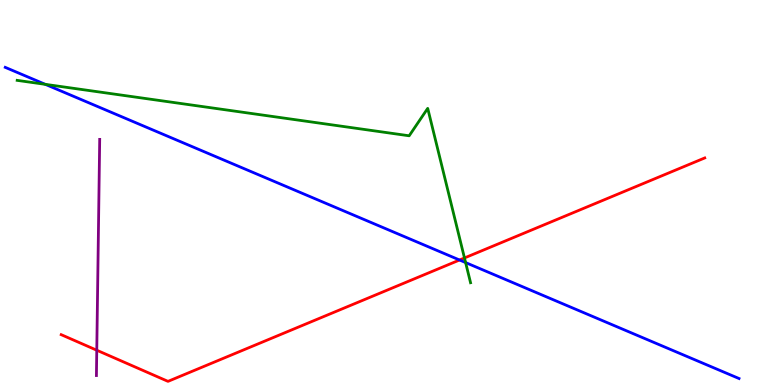[{'lines': ['blue', 'red'], 'intersections': [{'x': 5.93, 'y': 3.25}]}, {'lines': ['green', 'red'], 'intersections': [{'x': 5.99, 'y': 3.3}]}, {'lines': ['purple', 'red'], 'intersections': [{'x': 1.25, 'y': 0.903}]}, {'lines': ['blue', 'green'], 'intersections': [{'x': 0.584, 'y': 7.81}, {'x': 6.01, 'y': 3.18}]}, {'lines': ['blue', 'purple'], 'intersections': []}, {'lines': ['green', 'purple'], 'intersections': []}]